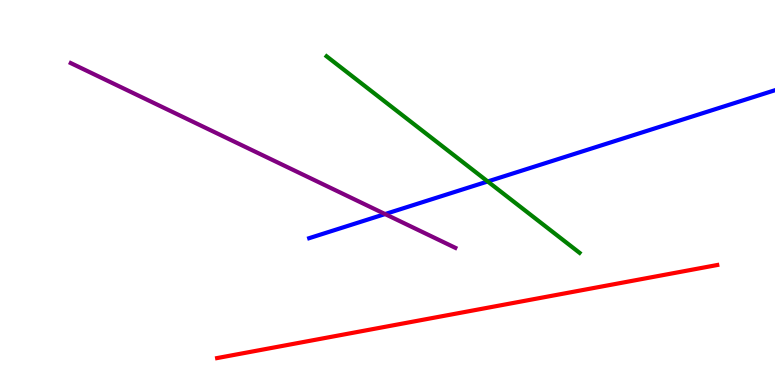[{'lines': ['blue', 'red'], 'intersections': []}, {'lines': ['green', 'red'], 'intersections': []}, {'lines': ['purple', 'red'], 'intersections': []}, {'lines': ['blue', 'green'], 'intersections': [{'x': 6.29, 'y': 5.29}]}, {'lines': ['blue', 'purple'], 'intersections': [{'x': 4.97, 'y': 4.44}]}, {'lines': ['green', 'purple'], 'intersections': []}]